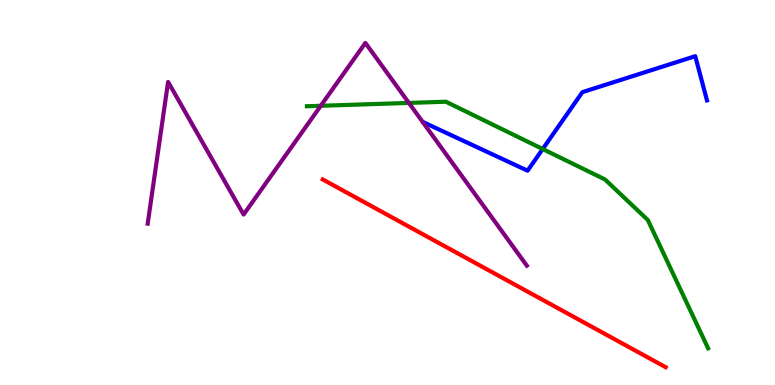[{'lines': ['blue', 'red'], 'intersections': []}, {'lines': ['green', 'red'], 'intersections': []}, {'lines': ['purple', 'red'], 'intersections': []}, {'lines': ['blue', 'green'], 'intersections': [{'x': 7.0, 'y': 6.13}]}, {'lines': ['blue', 'purple'], 'intersections': []}, {'lines': ['green', 'purple'], 'intersections': [{'x': 4.14, 'y': 7.25}, {'x': 5.28, 'y': 7.33}]}]